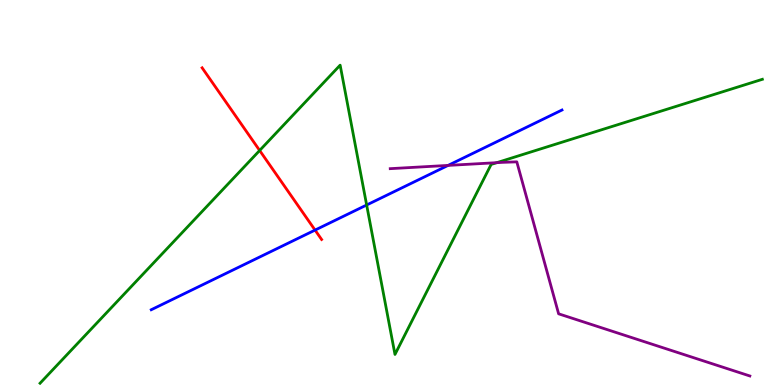[{'lines': ['blue', 'red'], 'intersections': [{'x': 4.07, 'y': 4.02}]}, {'lines': ['green', 'red'], 'intersections': [{'x': 3.35, 'y': 6.09}]}, {'lines': ['purple', 'red'], 'intersections': []}, {'lines': ['blue', 'green'], 'intersections': [{'x': 4.73, 'y': 4.68}]}, {'lines': ['blue', 'purple'], 'intersections': [{'x': 5.78, 'y': 5.7}]}, {'lines': ['green', 'purple'], 'intersections': [{'x': 6.41, 'y': 5.77}]}]